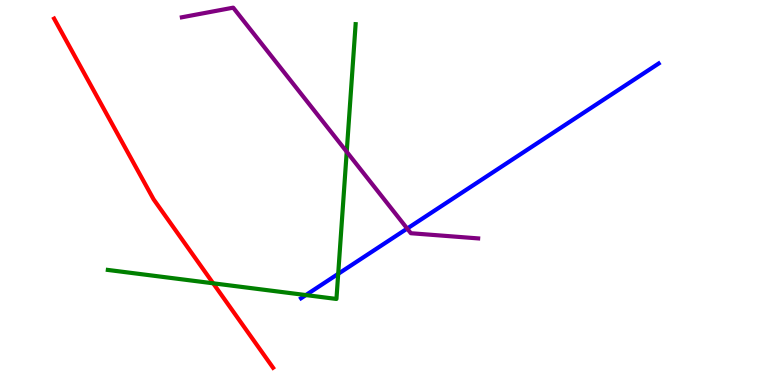[{'lines': ['blue', 'red'], 'intersections': []}, {'lines': ['green', 'red'], 'intersections': [{'x': 2.75, 'y': 2.64}]}, {'lines': ['purple', 'red'], 'intersections': []}, {'lines': ['blue', 'green'], 'intersections': [{'x': 3.95, 'y': 2.34}, {'x': 4.36, 'y': 2.89}]}, {'lines': ['blue', 'purple'], 'intersections': [{'x': 5.25, 'y': 4.06}]}, {'lines': ['green', 'purple'], 'intersections': [{'x': 4.47, 'y': 6.06}]}]